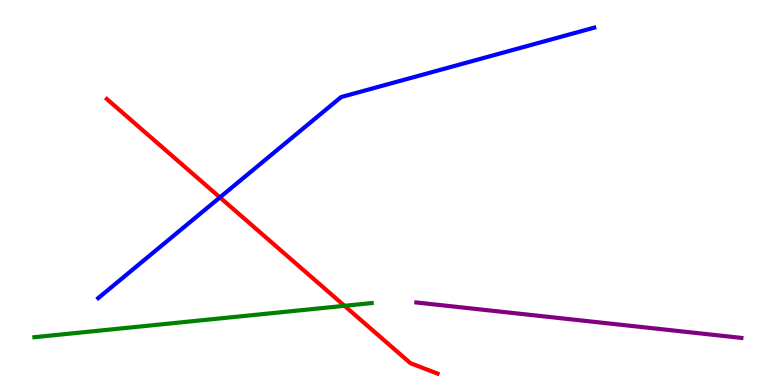[{'lines': ['blue', 'red'], 'intersections': [{'x': 2.84, 'y': 4.87}]}, {'lines': ['green', 'red'], 'intersections': [{'x': 4.45, 'y': 2.06}]}, {'lines': ['purple', 'red'], 'intersections': []}, {'lines': ['blue', 'green'], 'intersections': []}, {'lines': ['blue', 'purple'], 'intersections': []}, {'lines': ['green', 'purple'], 'intersections': []}]